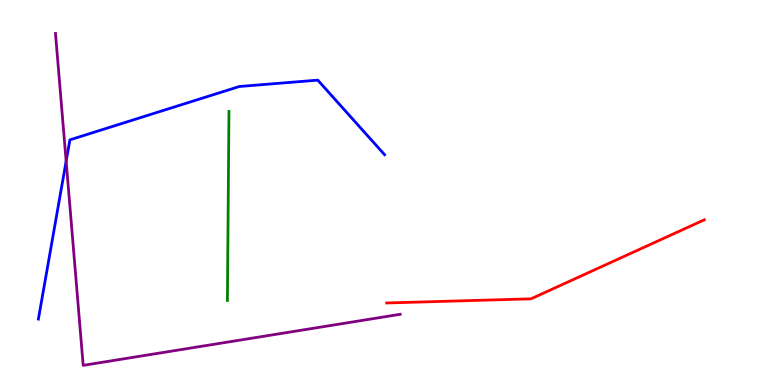[{'lines': ['blue', 'red'], 'intersections': []}, {'lines': ['green', 'red'], 'intersections': []}, {'lines': ['purple', 'red'], 'intersections': []}, {'lines': ['blue', 'green'], 'intersections': []}, {'lines': ['blue', 'purple'], 'intersections': [{'x': 0.854, 'y': 5.81}]}, {'lines': ['green', 'purple'], 'intersections': []}]